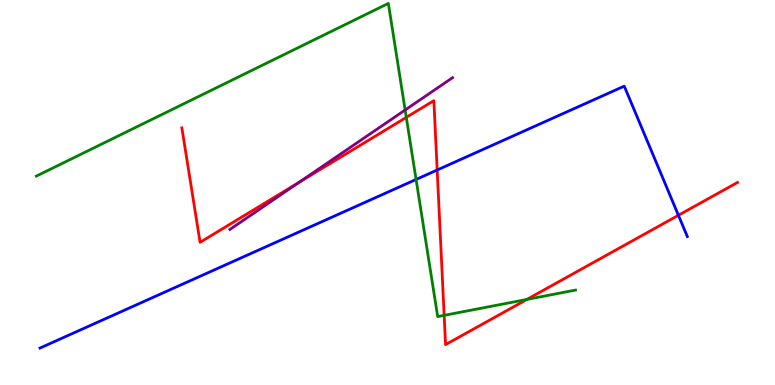[{'lines': ['blue', 'red'], 'intersections': [{'x': 5.64, 'y': 5.58}, {'x': 8.75, 'y': 4.41}]}, {'lines': ['green', 'red'], 'intersections': [{'x': 5.24, 'y': 6.95}, {'x': 5.73, 'y': 1.81}, {'x': 6.8, 'y': 2.22}]}, {'lines': ['purple', 'red'], 'intersections': [{'x': 3.86, 'y': 5.26}]}, {'lines': ['blue', 'green'], 'intersections': [{'x': 5.37, 'y': 5.34}]}, {'lines': ['blue', 'purple'], 'intersections': []}, {'lines': ['green', 'purple'], 'intersections': [{'x': 5.23, 'y': 7.14}]}]